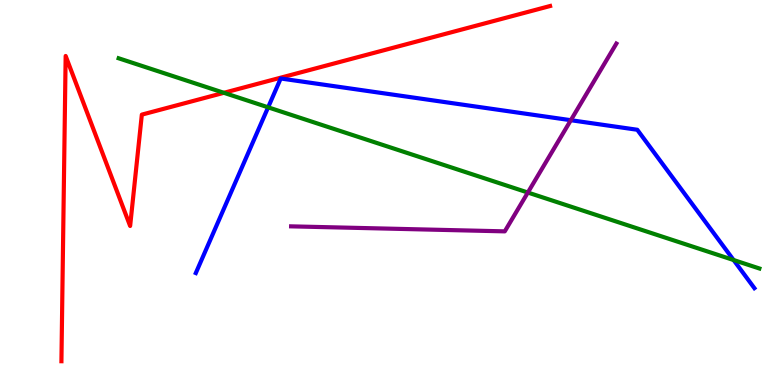[{'lines': ['blue', 'red'], 'intersections': []}, {'lines': ['green', 'red'], 'intersections': [{'x': 2.89, 'y': 7.59}]}, {'lines': ['purple', 'red'], 'intersections': []}, {'lines': ['blue', 'green'], 'intersections': [{'x': 3.46, 'y': 7.21}, {'x': 9.47, 'y': 3.25}]}, {'lines': ['blue', 'purple'], 'intersections': [{'x': 7.37, 'y': 6.88}]}, {'lines': ['green', 'purple'], 'intersections': [{'x': 6.81, 'y': 5.0}]}]